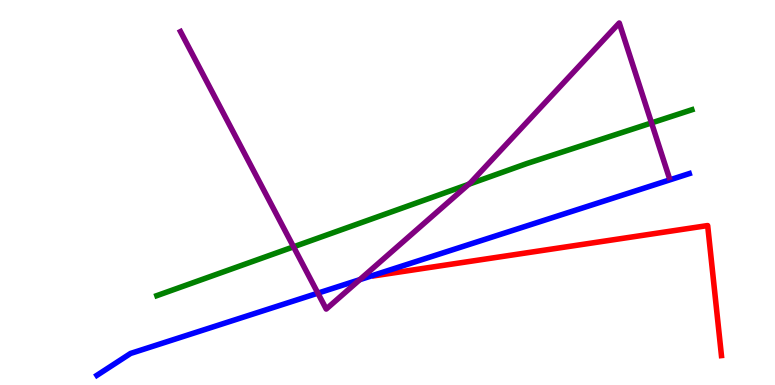[{'lines': ['blue', 'red'], 'intersections': []}, {'lines': ['green', 'red'], 'intersections': []}, {'lines': ['purple', 'red'], 'intersections': []}, {'lines': ['blue', 'green'], 'intersections': []}, {'lines': ['blue', 'purple'], 'intersections': [{'x': 4.1, 'y': 2.39}, {'x': 4.64, 'y': 2.74}]}, {'lines': ['green', 'purple'], 'intersections': [{'x': 3.79, 'y': 3.59}, {'x': 6.05, 'y': 5.21}, {'x': 8.41, 'y': 6.81}]}]